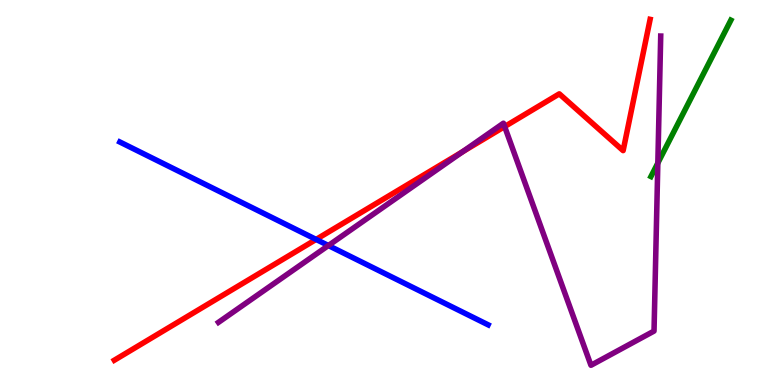[{'lines': ['blue', 'red'], 'intersections': [{'x': 4.08, 'y': 3.78}]}, {'lines': ['green', 'red'], 'intersections': []}, {'lines': ['purple', 'red'], 'intersections': [{'x': 5.97, 'y': 6.06}, {'x': 6.51, 'y': 6.71}]}, {'lines': ['blue', 'green'], 'intersections': []}, {'lines': ['blue', 'purple'], 'intersections': [{'x': 4.24, 'y': 3.62}]}, {'lines': ['green', 'purple'], 'intersections': [{'x': 8.49, 'y': 5.76}]}]